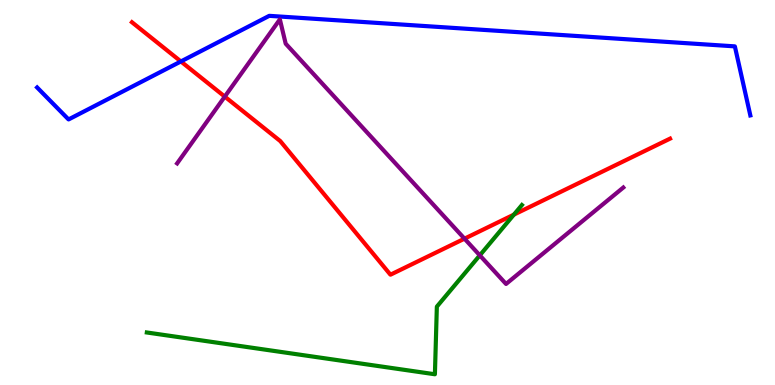[{'lines': ['blue', 'red'], 'intersections': [{'x': 2.33, 'y': 8.4}]}, {'lines': ['green', 'red'], 'intersections': [{'x': 6.63, 'y': 4.42}]}, {'lines': ['purple', 'red'], 'intersections': [{'x': 2.9, 'y': 7.49}, {'x': 5.99, 'y': 3.8}]}, {'lines': ['blue', 'green'], 'intersections': []}, {'lines': ['blue', 'purple'], 'intersections': []}, {'lines': ['green', 'purple'], 'intersections': [{'x': 6.19, 'y': 3.37}]}]